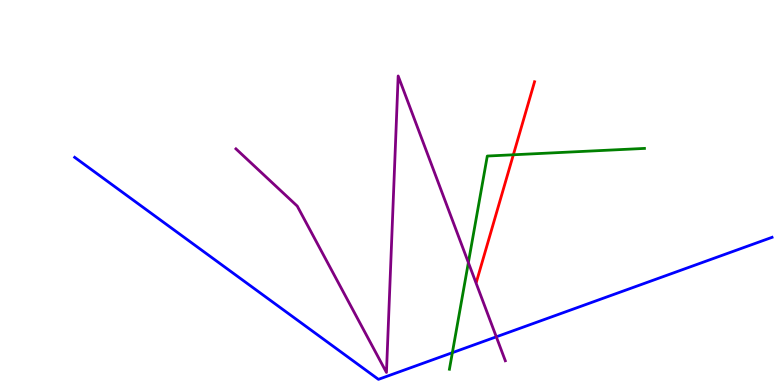[{'lines': ['blue', 'red'], 'intersections': []}, {'lines': ['green', 'red'], 'intersections': [{'x': 6.62, 'y': 5.98}]}, {'lines': ['purple', 'red'], 'intersections': []}, {'lines': ['blue', 'green'], 'intersections': [{'x': 5.84, 'y': 0.84}]}, {'lines': ['blue', 'purple'], 'intersections': [{'x': 6.4, 'y': 1.25}]}, {'lines': ['green', 'purple'], 'intersections': [{'x': 6.04, 'y': 3.18}]}]